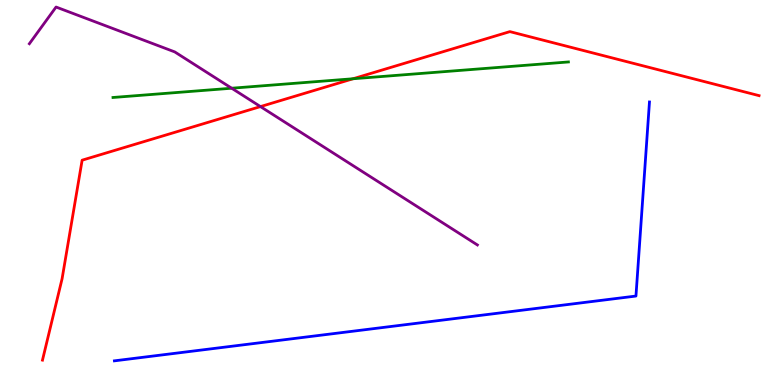[{'lines': ['blue', 'red'], 'intersections': []}, {'lines': ['green', 'red'], 'intersections': [{'x': 4.56, 'y': 7.95}]}, {'lines': ['purple', 'red'], 'intersections': [{'x': 3.36, 'y': 7.23}]}, {'lines': ['blue', 'green'], 'intersections': []}, {'lines': ['blue', 'purple'], 'intersections': []}, {'lines': ['green', 'purple'], 'intersections': [{'x': 2.99, 'y': 7.71}]}]